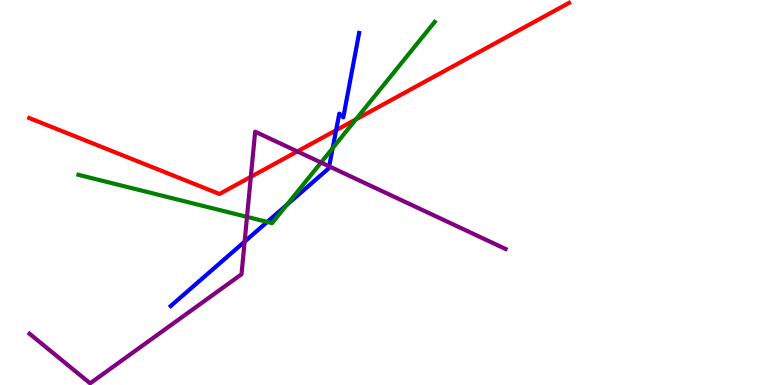[{'lines': ['blue', 'red'], 'intersections': [{'x': 4.34, 'y': 6.62}]}, {'lines': ['green', 'red'], 'intersections': [{'x': 4.59, 'y': 6.9}]}, {'lines': ['purple', 'red'], 'intersections': [{'x': 3.24, 'y': 5.41}, {'x': 3.84, 'y': 6.07}]}, {'lines': ['blue', 'green'], 'intersections': [{'x': 3.45, 'y': 4.24}, {'x': 3.7, 'y': 4.68}, {'x': 4.29, 'y': 6.15}]}, {'lines': ['blue', 'purple'], 'intersections': [{'x': 3.16, 'y': 3.72}, {'x': 4.25, 'y': 5.68}]}, {'lines': ['green', 'purple'], 'intersections': [{'x': 3.19, 'y': 4.37}, {'x': 4.14, 'y': 5.78}]}]